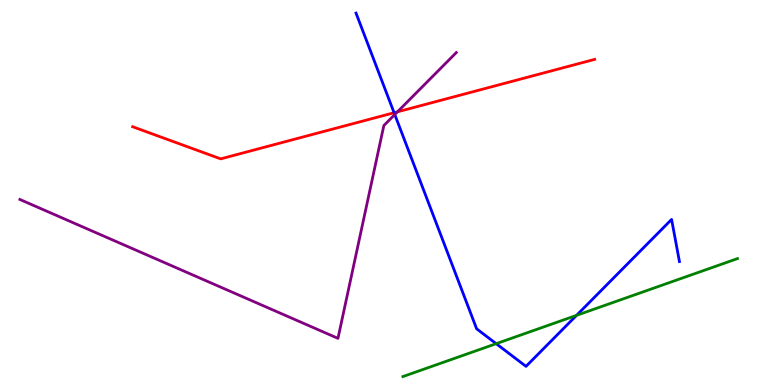[{'lines': ['blue', 'red'], 'intersections': [{'x': 5.08, 'y': 7.07}]}, {'lines': ['green', 'red'], 'intersections': []}, {'lines': ['purple', 'red'], 'intersections': [{'x': 5.13, 'y': 7.1}]}, {'lines': ['blue', 'green'], 'intersections': [{'x': 6.4, 'y': 1.07}, {'x': 7.44, 'y': 1.81}]}, {'lines': ['blue', 'purple'], 'intersections': [{'x': 5.09, 'y': 7.03}]}, {'lines': ['green', 'purple'], 'intersections': []}]